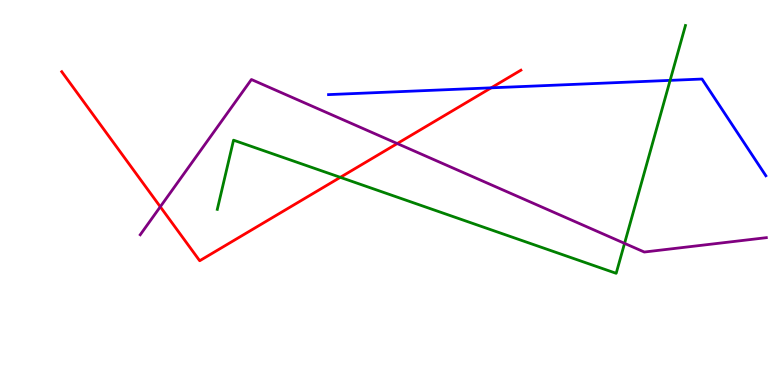[{'lines': ['blue', 'red'], 'intersections': [{'x': 6.34, 'y': 7.72}]}, {'lines': ['green', 'red'], 'intersections': [{'x': 4.39, 'y': 5.39}]}, {'lines': ['purple', 'red'], 'intersections': [{'x': 2.07, 'y': 4.63}, {'x': 5.13, 'y': 6.27}]}, {'lines': ['blue', 'green'], 'intersections': [{'x': 8.65, 'y': 7.91}]}, {'lines': ['blue', 'purple'], 'intersections': []}, {'lines': ['green', 'purple'], 'intersections': [{'x': 8.06, 'y': 3.68}]}]